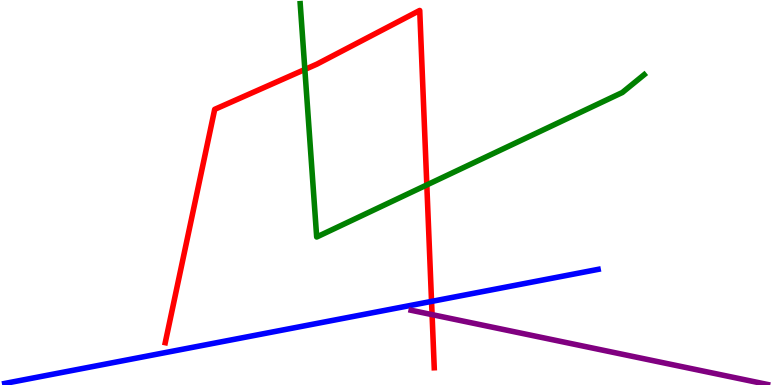[{'lines': ['blue', 'red'], 'intersections': [{'x': 5.57, 'y': 2.17}]}, {'lines': ['green', 'red'], 'intersections': [{'x': 3.93, 'y': 8.2}, {'x': 5.51, 'y': 5.2}]}, {'lines': ['purple', 'red'], 'intersections': [{'x': 5.58, 'y': 1.83}]}, {'lines': ['blue', 'green'], 'intersections': []}, {'lines': ['blue', 'purple'], 'intersections': []}, {'lines': ['green', 'purple'], 'intersections': []}]